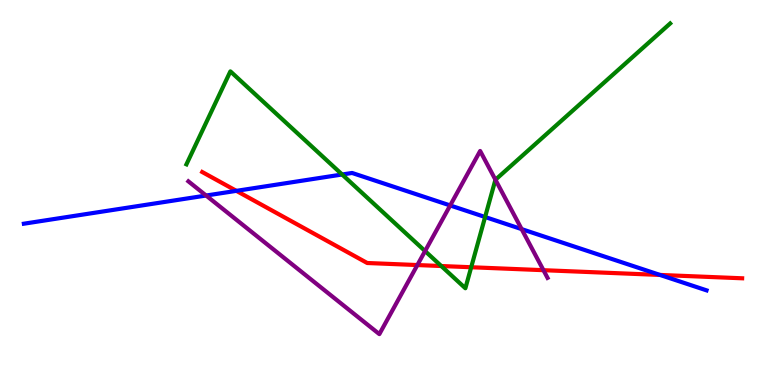[{'lines': ['blue', 'red'], 'intersections': [{'x': 3.05, 'y': 5.04}, {'x': 8.52, 'y': 2.86}]}, {'lines': ['green', 'red'], 'intersections': [{'x': 5.69, 'y': 3.09}, {'x': 6.08, 'y': 3.06}]}, {'lines': ['purple', 'red'], 'intersections': [{'x': 5.39, 'y': 3.12}, {'x': 7.01, 'y': 2.98}]}, {'lines': ['blue', 'green'], 'intersections': [{'x': 4.41, 'y': 5.47}, {'x': 6.26, 'y': 4.36}]}, {'lines': ['blue', 'purple'], 'intersections': [{'x': 2.66, 'y': 4.92}, {'x': 5.81, 'y': 4.66}, {'x': 6.73, 'y': 4.05}]}, {'lines': ['green', 'purple'], 'intersections': [{'x': 5.48, 'y': 3.48}, {'x': 6.39, 'y': 5.33}]}]